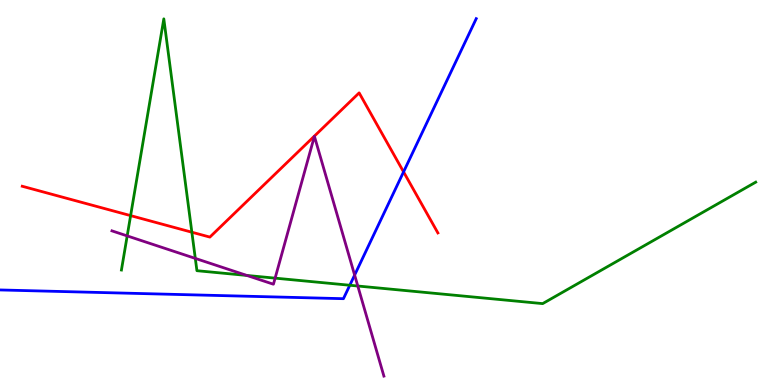[{'lines': ['blue', 'red'], 'intersections': [{'x': 5.21, 'y': 5.54}]}, {'lines': ['green', 'red'], 'intersections': [{'x': 1.69, 'y': 4.4}, {'x': 2.48, 'y': 3.97}]}, {'lines': ['purple', 'red'], 'intersections': []}, {'lines': ['blue', 'green'], 'intersections': [{'x': 4.51, 'y': 2.59}]}, {'lines': ['blue', 'purple'], 'intersections': [{'x': 4.58, 'y': 2.86}]}, {'lines': ['green', 'purple'], 'intersections': [{'x': 1.64, 'y': 3.87}, {'x': 2.52, 'y': 3.29}, {'x': 3.19, 'y': 2.85}, {'x': 3.55, 'y': 2.78}, {'x': 4.62, 'y': 2.57}]}]